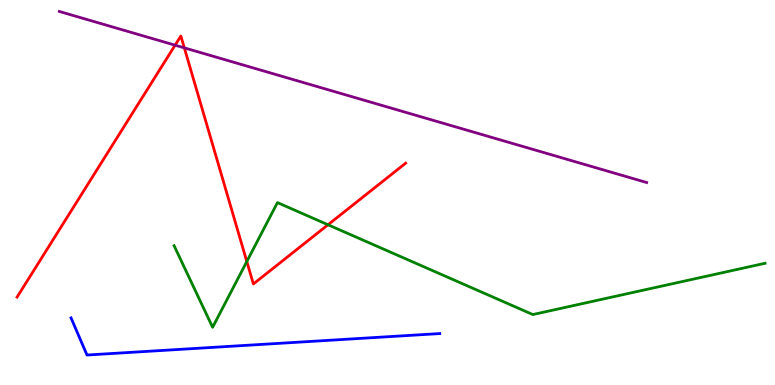[{'lines': ['blue', 'red'], 'intersections': []}, {'lines': ['green', 'red'], 'intersections': [{'x': 3.18, 'y': 3.21}, {'x': 4.23, 'y': 4.16}]}, {'lines': ['purple', 'red'], 'intersections': [{'x': 2.26, 'y': 8.83}, {'x': 2.38, 'y': 8.76}]}, {'lines': ['blue', 'green'], 'intersections': []}, {'lines': ['blue', 'purple'], 'intersections': []}, {'lines': ['green', 'purple'], 'intersections': []}]